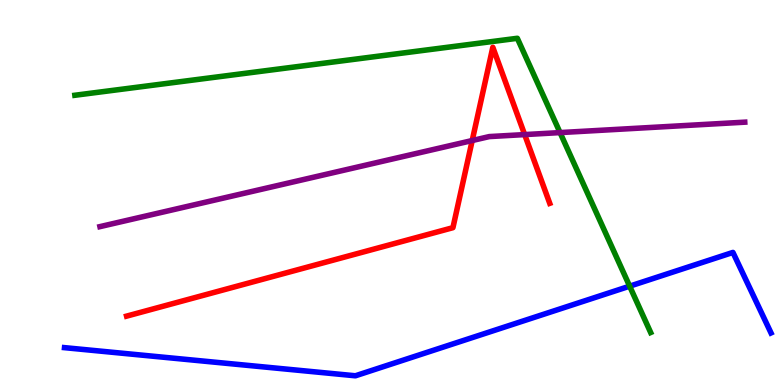[{'lines': ['blue', 'red'], 'intersections': []}, {'lines': ['green', 'red'], 'intersections': []}, {'lines': ['purple', 'red'], 'intersections': [{'x': 6.09, 'y': 6.35}, {'x': 6.77, 'y': 6.5}]}, {'lines': ['blue', 'green'], 'intersections': [{'x': 8.12, 'y': 2.57}]}, {'lines': ['blue', 'purple'], 'intersections': []}, {'lines': ['green', 'purple'], 'intersections': [{'x': 7.23, 'y': 6.56}]}]